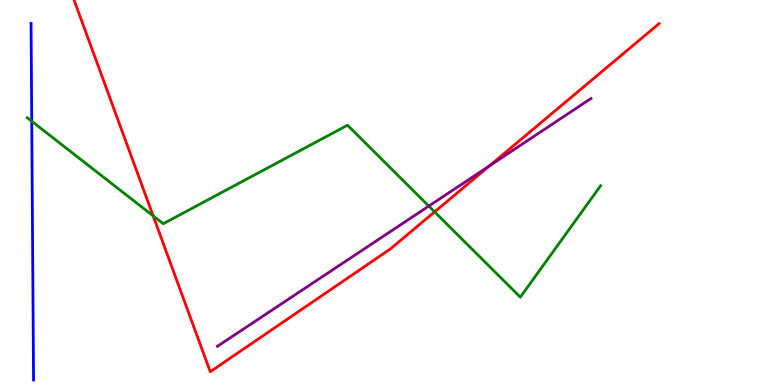[{'lines': ['blue', 'red'], 'intersections': []}, {'lines': ['green', 'red'], 'intersections': [{'x': 1.98, 'y': 4.39}, {'x': 5.61, 'y': 4.5}]}, {'lines': ['purple', 'red'], 'intersections': [{'x': 6.32, 'y': 5.69}]}, {'lines': ['blue', 'green'], 'intersections': [{'x': 0.41, 'y': 6.85}]}, {'lines': ['blue', 'purple'], 'intersections': []}, {'lines': ['green', 'purple'], 'intersections': [{'x': 5.53, 'y': 4.65}]}]